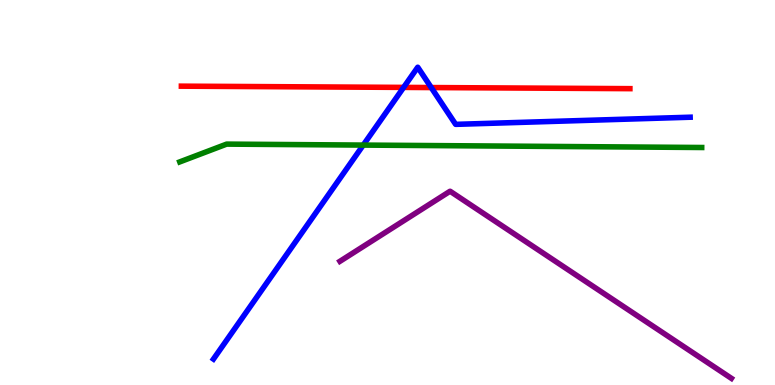[{'lines': ['blue', 'red'], 'intersections': [{'x': 5.21, 'y': 7.73}, {'x': 5.56, 'y': 7.73}]}, {'lines': ['green', 'red'], 'intersections': []}, {'lines': ['purple', 'red'], 'intersections': []}, {'lines': ['blue', 'green'], 'intersections': [{'x': 4.69, 'y': 6.23}]}, {'lines': ['blue', 'purple'], 'intersections': []}, {'lines': ['green', 'purple'], 'intersections': []}]